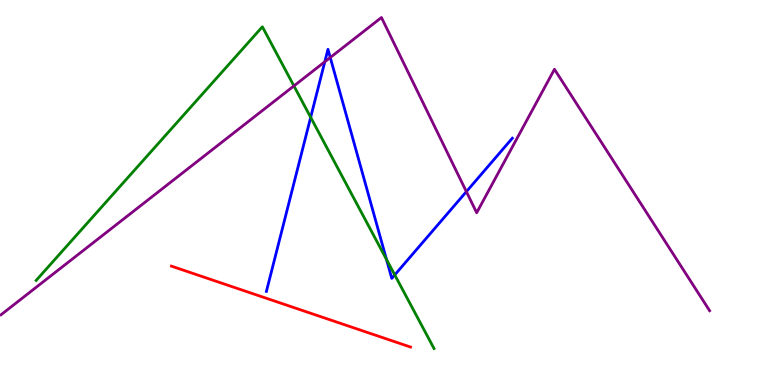[{'lines': ['blue', 'red'], 'intersections': []}, {'lines': ['green', 'red'], 'intersections': []}, {'lines': ['purple', 'red'], 'intersections': []}, {'lines': ['blue', 'green'], 'intersections': [{'x': 4.01, 'y': 6.95}, {'x': 4.99, 'y': 3.26}, {'x': 5.09, 'y': 2.86}]}, {'lines': ['blue', 'purple'], 'intersections': [{'x': 4.19, 'y': 8.4}, {'x': 4.26, 'y': 8.51}, {'x': 6.02, 'y': 5.02}]}, {'lines': ['green', 'purple'], 'intersections': [{'x': 3.79, 'y': 7.77}]}]